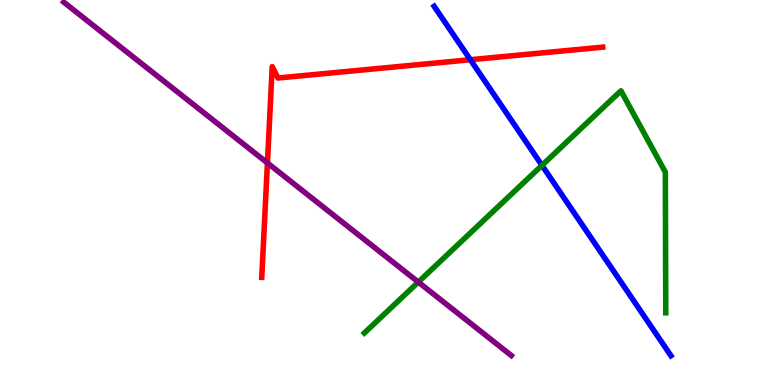[{'lines': ['blue', 'red'], 'intersections': [{'x': 6.07, 'y': 8.45}]}, {'lines': ['green', 'red'], 'intersections': []}, {'lines': ['purple', 'red'], 'intersections': [{'x': 3.45, 'y': 5.77}]}, {'lines': ['blue', 'green'], 'intersections': [{'x': 6.99, 'y': 5.7}]}, {'lines': ['blue', 'purple'], 'intersections': []}, {'lines': ['green', 'purple'], 'intersections': [{'x': 5.4, 'y': 2.67}]}]